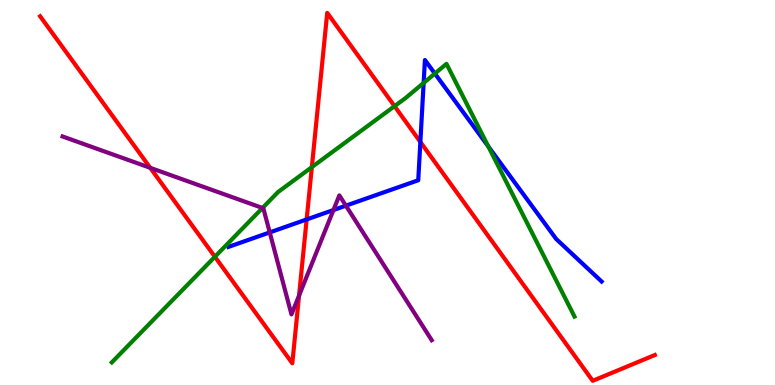[{'lines': ['blue', 'red'], 'intersections': [{'x': 3.96, 'y': 4.3}, {'x': 5.42, 'y': 6.31}]}, {'lines': ['green', 'red'], 'intersections': [{'x': 2.77, 'y': 3.33}, {'x': 4.02, 'y': 5.66}, {'x': 5.09, 'y': 7.24}]}, {'lines': ['purple', 'red'], 'intersections': [{'x': 1.94, 'y': 5.64}, {'x': 3.86, 'y': 2.32}]}, {'lines': ['blue', 'green'], 'intersections': [{'x': 5.47, 'y': 7.85}, {'x': 5.61, 'y': 8.09}, {'x': 6.3, 'y': 6.19}]}, {'lines': ['blue', 'purple'], 'intersections': [{'x': 3.48, 'y': 3.96}, {'x': 4.3, 'y': 4.54}, {'x': 4.46, 'y': 4.66}]}, {'lines': ['green', 'purple'], 'intersections': [{'x': 3.39, 'y': 4.6}]}]